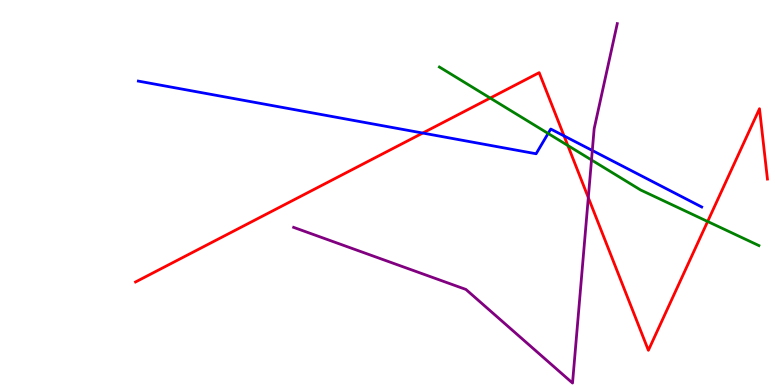[{'lines': ['blue', 'red'], 'intersections': [{'x': 5.45, 'y': 6.54}, {'x': 7.28, 'y': 6.47}]}, {'lines': ['green', 'red'], 'intersections': [{'x': 6.33, 'y': 7.45}, {'x': 7.33, 'y': 6.22}, {'x': 9.13, 'y': 4.25}]}, {'lines': ['purple', 'red'], 'intersections': [{'x': 7.59, 'y': 4.87}]}, {'lines': ['blue', 'green'], 'intersections': [{'x': 7.07, 'y': 6.53}]}, {'lines': ['blue', 'purple'], 'intersections': [{'x': 7.64, 'y': 6.09}]}, {'lines': ['green', 'purple'], 'intersections': [{'x': 7.63, 'y': 5.84}]}]